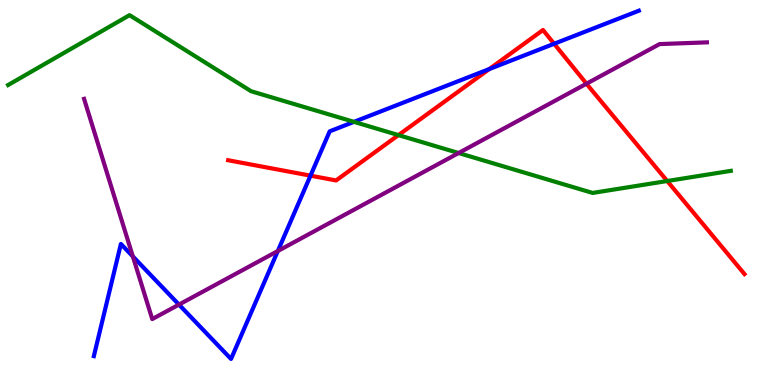[{'lines': ['blue', 'red'], 'intersections': [{'x': 4.01, 'y': 5.44}, {'x': 6.31, 'y': 8.21}, {'x': 7.15, 'y': 8.86}]}, {'lines': ['green', 'red'], 'intersections': [{'x': 5.14, 'y': 6.49}, {'x': 8.61, 'y': 5.3}]}, {'lines': ['purple', 'red'], 'intersections': [{'x': 7.57, 'y': 7.83}]}, {'lines': ['blue', 'green'], 'intersections': [{'x': 4.57, 'y': 6.83}]}, {'lines': ['blue', 'purple'], 'intersections': [{'x': 1.71, 'y': 3.34}, {'x': 2.31, 'y': 2.09}, {'x': 3.58, 'y': 3.48}]}, {'lines': ['green', 'purple'], 'intersections': [{'x': 5.92, 'y': 6.03}]}]